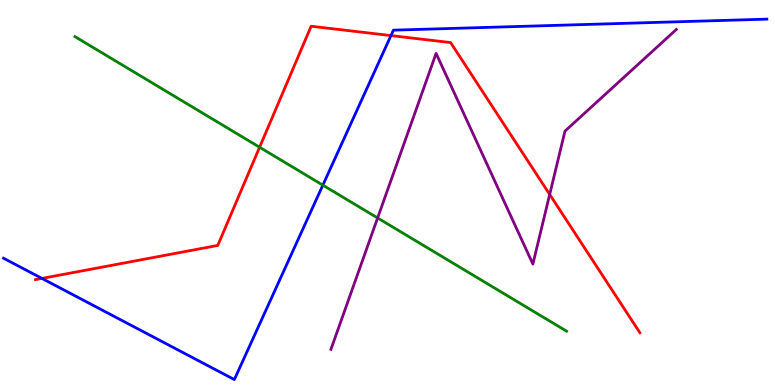[{'lines': ['blue', 'red'], 'intersections': [{'x': 0.541, 'y': 2.77}, {'x': 5.04, 'y': 9.08}]}, {'lines': ['green', 'red'], 'intersections': [{'x': 3.35, 'y': 6.18}]}, {'lines': ['purple', 'red'], 'intersections': [{'x': 7.09, 'y': 4.95}]}, {'lines': ['blue', 'green'], 'intersections': [{'x': 4.17, 'y': 5.19}]}, {'lines': ['blue', 'purple'], 'intersections': []}, {'lines': ['green', 'purple'], 'intersections': [{'x': 4.87, 'y': 4.34}]}]